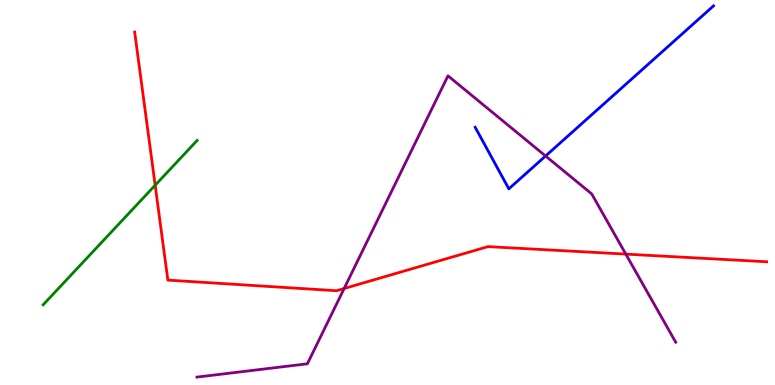[{'lines': ['blue', 'red'], 'intersections': []}, {'lines': ['green', 'red'], 'intersections': [{'x': 2.0, 'y': 5.19}]}, {'lines': ['purple', 'red'], 'intersections': [{'x': 4.44, 'y': 2.51}, {'x': 8.07, 'y': 3.4}]}, {'lines': ['blue', 'green'], 'intersections': []}, {'lines': ['blue', 'purple'], 'intersections': [{'x': 7.04, 'y': 5.95}]}, {'lines': ['green', 'purple'], 'intersections': []}]